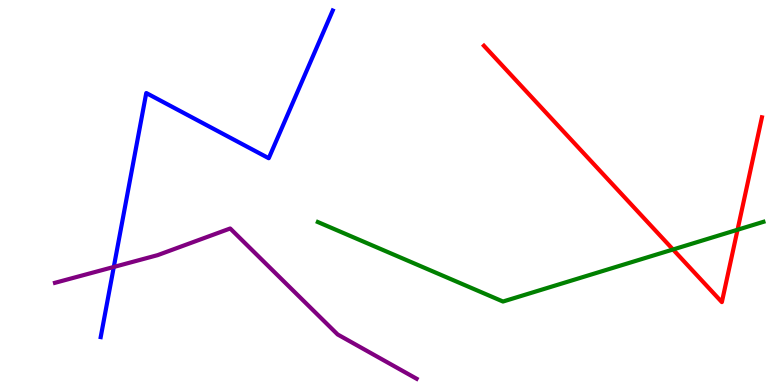[{'lines': ['blue', 'red'], 'intersections': []}, {'lines': ['green', 'red'], 'intersections': [{'x': 8.68, 'y': 3.52}, {'x': 9.52, 'y': 4.03}]}, {'lines': ['purple', 'red'], 'intersections': []}, {'lines': ['blue', 'green'], 'intersections': []}, {'lines': ['blue', 'purple'], 'intersections': [{'x': 1.47, 'y': 3.07}]}, {'lines': ['green', 'purple'], 'intersections': []}]